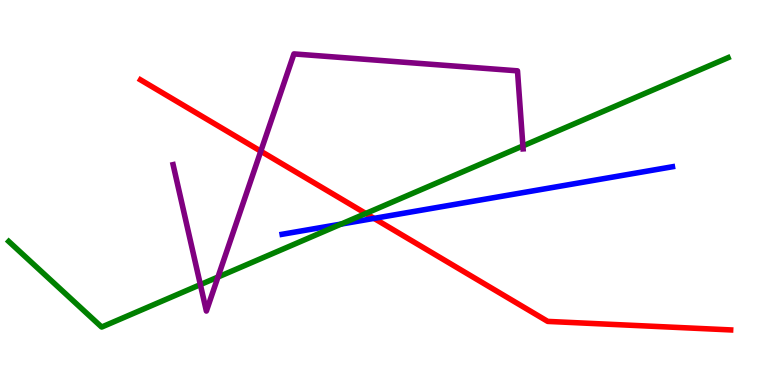[{'lines': ['blue', 'red'], 'intersections': [{'x': 4.83, 'y': 4.33}]}, {'lines': ['green', 'red'], 'intersections': [{'x': 4.72, 'y': 4.46}]}, {'lines': ['purple', 'red'], 'intersections': [{'x': 3.37, 'y': 6.07}]}, {'lines': ['blue', 'green'], 'intersections': [{'x': 4.4, 'y': 4.18}]}, {'lines': ['blue', 'purple'], 'intersections': []}, {'lines': ['green', 'purple'], 'intersections': [{'x': 2.59, 'y': 2.61}, {'x': 2.81, 'y': 2.8}, {'x': 6.75, 'y': 6.21}]}]